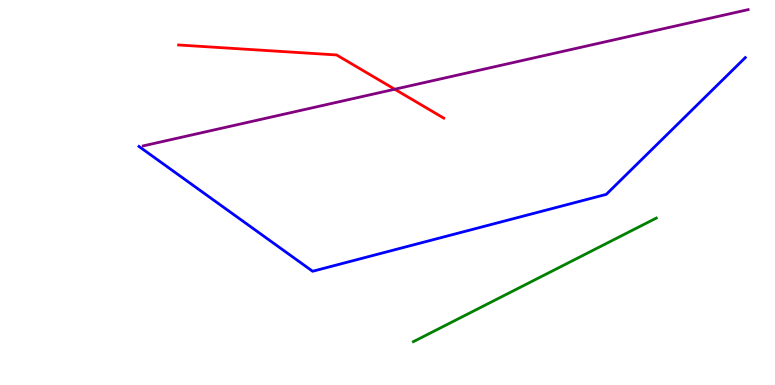[{'lines': ['blue', 'red'], 'intersections': []}, {'lines': ['green', 'red'], 'intersections': []}, {'lines': ['purple', 'red'], 'intersections': [{'x': 5.09, 'y': 7.68}]}, {'lines': ['blue', 'green'], 'intersections': []}, {'lines': ['blue', 'purple'], 'intersections': []}, {'lines': ['green', 'purple'], 'intersections': []}]